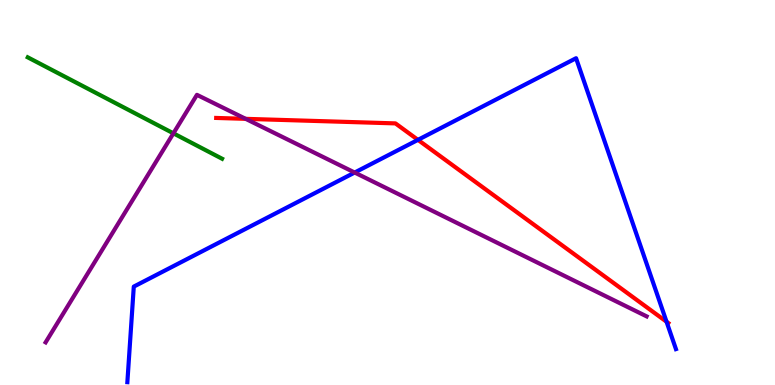[{'lines': ['blue', 'red'], 'intersections': [{'x': 5.39, 'y': 6.37}, {'x': 8.6, 'y': 1.64}]}, {'lines': ['green', 'red'], 'intersections': []}, {'lines': ['purple', 'red'], 'intersections': [{'x': 3.17, 'y': 6.91}]}, {'lines': ['blue', 'green'], 'intersections': []}, {'lines': ['blue', 'purple'], 'intersections': [{'x': 4.58, 'y': 5.52}]}, {'lines': ['green', 'purple'], 'intersections': [{'x': 2.24, 'y': 6.54}]}]